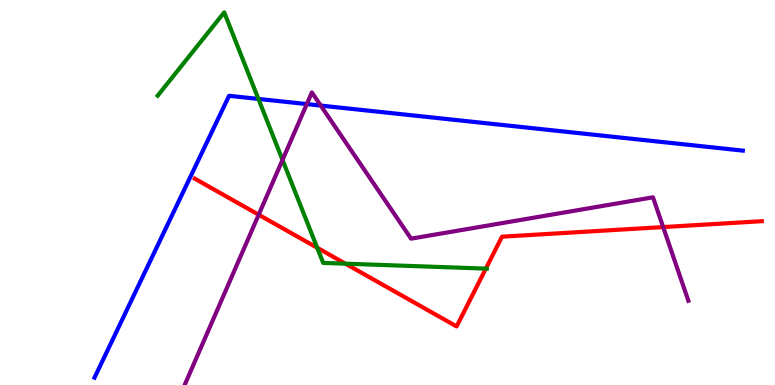[{'lines': ['blue', 'red'], 'intersections': []}, {'lines': ['green', 'red'], 'intersections': [{'x': 4.09, 'y': 3.56}, {'x': 4.46, 'y': 3.15}, {'x': 6.27, 'y': 3.02}]}, {'lines': ['purple', 'red'], 'intersections': [{'x': 3.34, 'y': 4.42}, {'x': 8.56, 'y': 4.1}]}, {'lines': ['blue', 'green'], 'intersections': [{'x': 3.33, 'y': 7.43}]}, {'lines': ['blue', 'purple'], 'intersections': [{'x': 3.96, 'y': 7.3}, {'x': 4.14, 'y': 7.26}]}, {'lines': ['green', 'purple'], 'intersections': [{'x': 3.65, 'y': 5.85}]}]